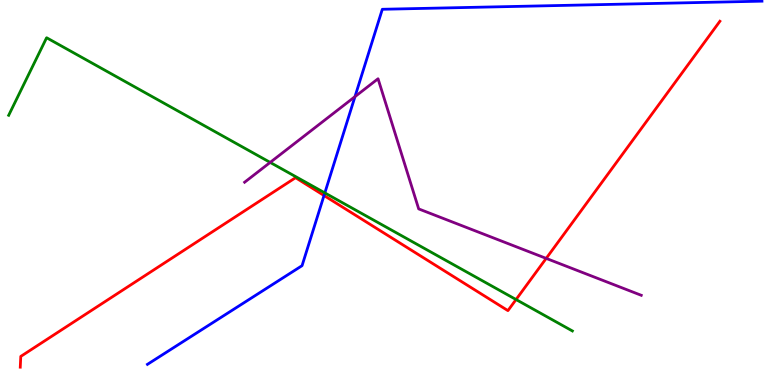[{'lines': ['blue', 'red'], 'intersections': [{'x': 4.18, 'y': 4.92}]}, {'lines': ['green', 'red'], 'intersections': [{'x': 6.66, 'y': 2.22}]}, {'lines': ['purple', 'red'], 'intersections': [{'x': 7.05, 'y': 3.29}]}, {'lines': ['blue', 'green'], 'intersections': [{'x': 4.19, 'y': 4.99}]}, {'lines': ['blue', 'purple'], 'intersections': [{'x': 4.58, 'y': 7.49}]}, {'lines': ['green', 'purple'], 'intersections': [{'x': 3.49, 'y': 5.78}]}]